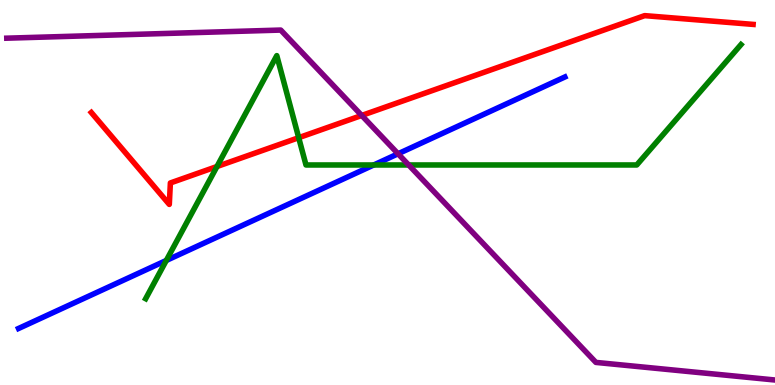[{'lines': ['blue', 'red'], 'intersections': []}, {'lines': ['green', 'red'], 'intersections': [{'x': 2.8, 'y': 5.67}, {'x': 3.85, 'y': 6.42}]}, {'lines': ['purple', 'red'], 'intersections': [{'x': 4.67, 'y': 7.0}]}, {'lines': ['blue', 'green'], 'intersections': [{'x': 2.15, 'y': 3.23}, {'x': 4.82, 'y': 5.71}]}, {'lines': ['blue', 'purple'], 'intersections': [{'x': 5.14, 'y': 6.01}]}, {'lines': ['green', 'purple'], 'intersections': [{'x': 5.27, 'y': 5.71}]}]